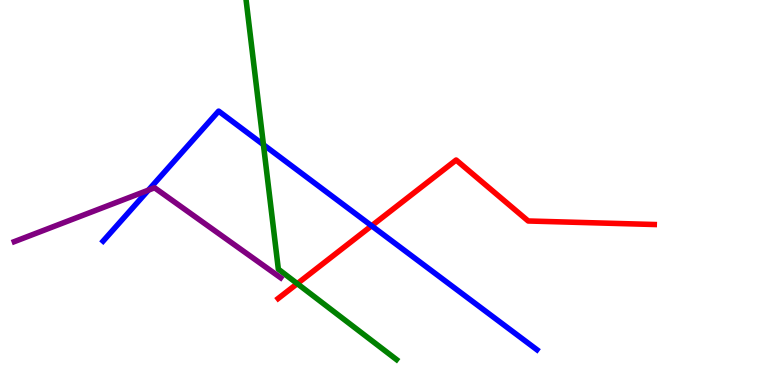[{'lines': ['blue', 'red'], 'intersections': [{'x': 4.8, 'y': 4.14}]}, {'lines': ['green', 'red'], 'intersections': [{'x': 3.84, 'y': 2.63}]}, {'lines': ['purple', 'red'], 'intersections': []}, {'lines': ['blue', 'green'], 'intersections': [{'x': 3.4, 'y': 6.24}]}, {'lines': ['blue', 'purple'], 'intersections': [{'x': 1.91, 'y': 5.06}]}, {'lines': ['green', 'purple'], 'intersections': []}]